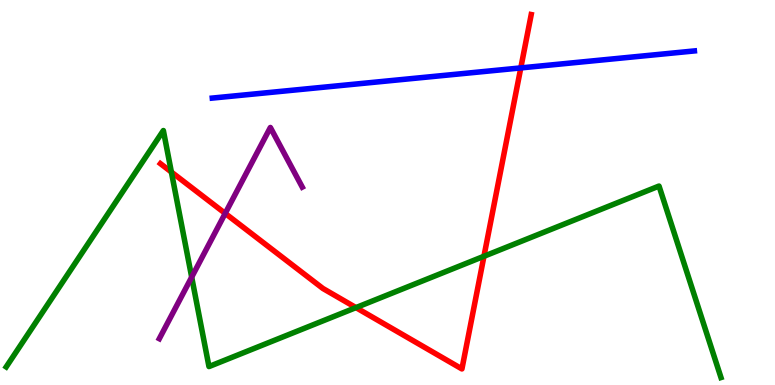[{'lines': ['blue', 'red'], 'intersections': [{'x': 6.72, 'y': 8.24}]}, {'lines': ['green', 'red'], 'intersections': [{'x': 2.21, 'y': 5.53}, {'x': 4.59, 'y': 2.01}, {'x': 6.24, 'y': 3.34}]}, {'lines': ['purple', 'red'], 'intersections': [{'x': 2.91, 'y': 4.46}]}, {'lines': ['blue', 'green'], 'intersections': []}, {'lines': ['blue', 'purple'], 'intersections': []}, {'lines': ['green', 'purple'], 'intersections': [{'x': 2.47, 'y': 2.8}]}]